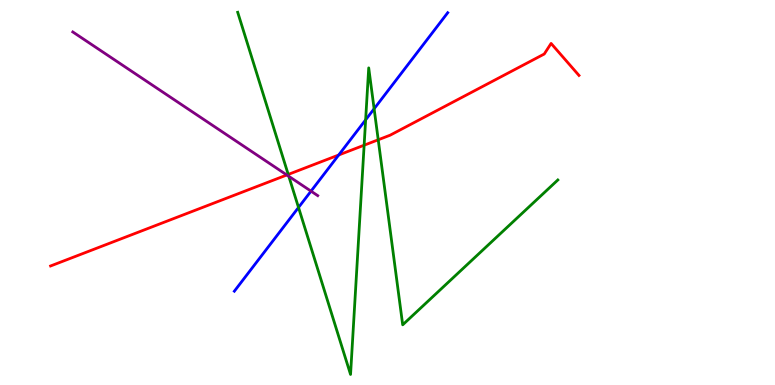[{'lines': ['blue', 'red'], 'intersections': [{'x': 4.37, 'y': 5.97}]}, {'lines': ['green', 'red'], 'intersections': [{'x': 3.72, 'y': 5.47}, {'x': 4.7, 'y': 6.23}, {'x': 4.88, 'y': 6.37}]}, {'lines': ['purple', 'red'], 'intersections': [{'x': 3.7, 'y': 5.45}]}, {'lines': ['blue', 'green'], 'intersections': [{'x': 3.85, 'y': 4.61}, {'x': 4.72, 'y': 6.89}, {'x': 4.83, 'y': 7.17}]}, {'lines': ['blue', 'purple'], 'intersections': [{'x': 4.01, 'y': 5.04}]}, {'lines': ['green', 'purple'], 'intersections': [{'x': 3.73, 'y': 5.42}]}]